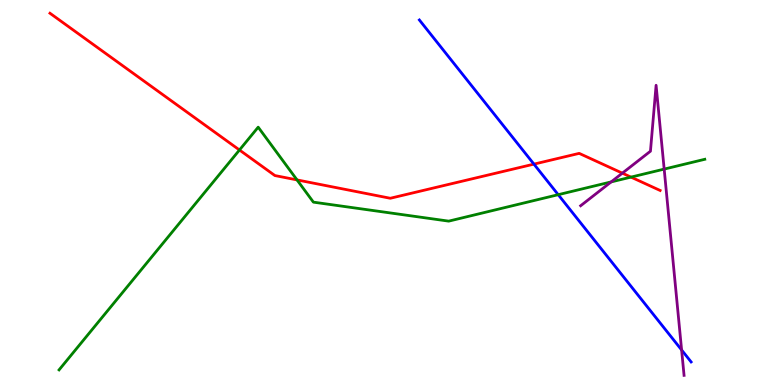[{'lines': ['blue', 'red'], 'intersections': [{'x': 6.89, 'y': 5.74}]}, {'lines': ['green', 'red'], 'intersections': [{'x': 3.09, 'y': 6.1}, {'x': 3.83, 'y': 5.33}, {'x': 8.14, 'y': 5.4}]}, {'lines': ['purple', 'red'], 'intersections': [{'x': 8.03, 'y': 5.5}]}, {'lines': ['blue', 'green'], 'intersections': [{'x': 7.2, 'y': 4.94}]}, {'lines': ['blue', 'purple'], 'intersections': [{'x': 8.79, 'y': 0.91}]}, {'lines': ['green', 'purple'], 'intersections': [{'x': 7.89, 'y': 5.28}, {'x': 8.57, 'y': 5.61}]}]